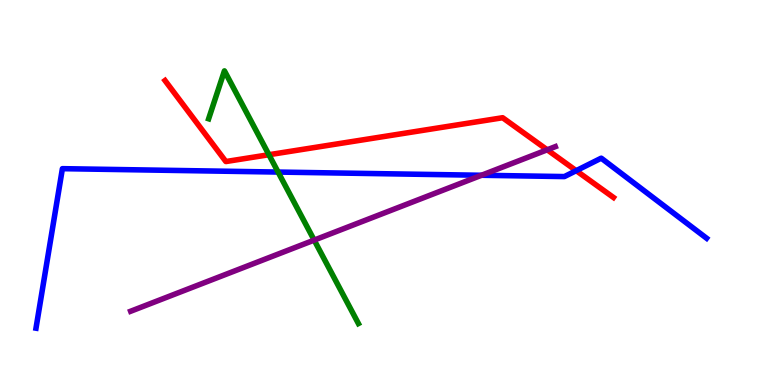[{'lines': ['blue', 'red'], 'intersections': [{'x': 7.44, 'y': 5.57}]}, {'lines': ['green', 'red'], 'intersections': [{'x': 3.47, 'y': 5.98}]}, {'lines': ['purple', 'red'], 'intersections': [{'x': 7.06, 'y': 6.11}]}, {'lines': ['blue', 'green'], 'intersections': [{'x': 3.59, 'y': 5.53}]}, {'lines': ['blue', 'purple'], 'intersections': [{'x': 6.21, 'y': 5.45}]}, {'lines': ['green', 'purple'], 'intersections': [{'x': 4.05, 'y': 3.76}]}]